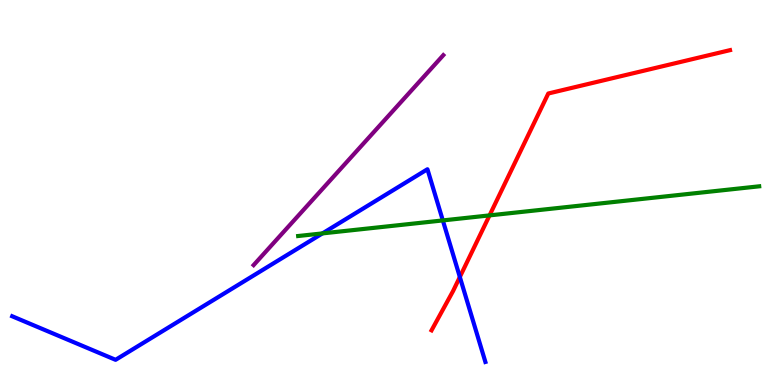[{'lines': ['blue', 'red'], 'intersections': [{'x': 5.93, 'y': 2.81}]}, {'lines': ['green', 'red'], 'intersections': [{'x': 6.32, 'y': 4.41}]}, {'lines': ['purple', 'red'], 'intersections': []}, {'lines': ['blue', 'green'], 'intersections': [{'x': 4.16, 'y': 3.94}, {'x': 5.71, 'y': 4.27}]}, {'lines': ['blue', 'purple'], 'intersections': []}, {'lines': ['green', 'purple'], 'intersections': []}]